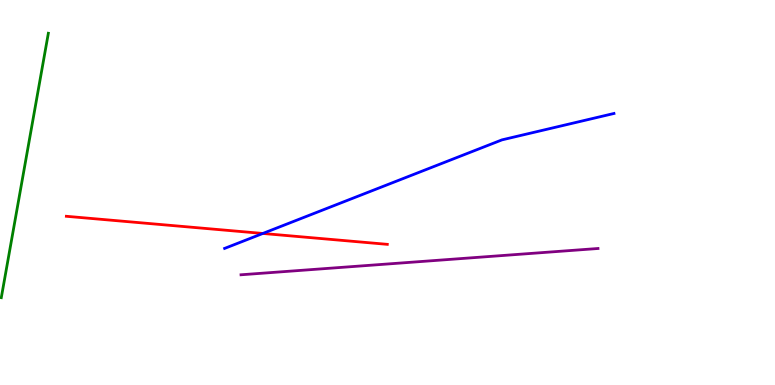[{'lines': ['blue', 'red'], 'intersections': [{'x': 3.39, 'y': 3.94}]}, {'lines': ['green', 'red'], 'intersections': []}, {'lines': ['purple', 'red'], 'intersections': []}, {'lines': ['blue', 'green'], 'intersections': []}, {'lines': ['blue', 'purple'], 'intersections': []}, {'lines': ['green', 'purple'], 'intersections': []}]